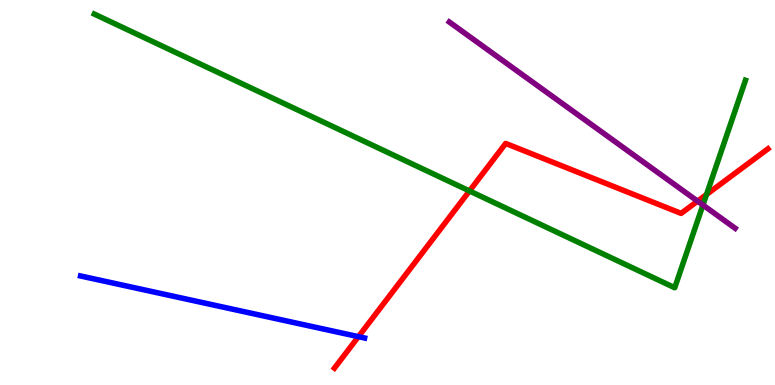[{'lines': ['blue', 'red'], 'intersections': [{'x': 4.62, 'y': 1.26}]}, {'lines': ['green', 'red'], 'intersections': [{'x': 6.06, 'y': 5.04}, {'x': 9.12, 'y': 4.95}]}, {'lines': ['purple', 'red'], 'intersections': [{'x': 9.0, 'y': 4.78}]}, {'lines': ['blue', 'green'], 'intersections': []}, {'lines': ['blue', 'purple'], 'intersections': []}, {'lines': ['green', 'purple'], 'intersections': [{'x': 9.07, 'y': 4.67}]}]